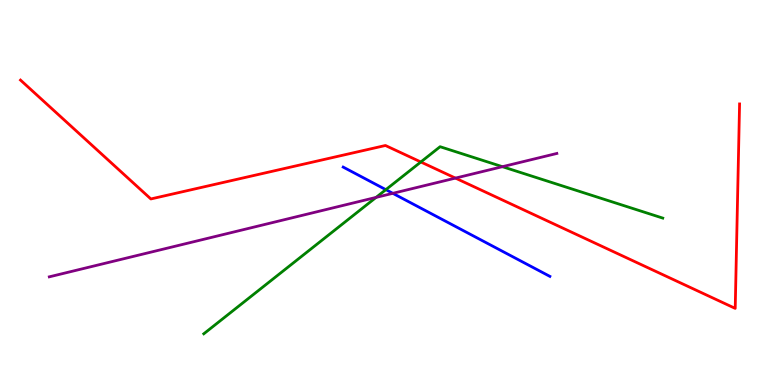[{'lines': ['blue', 'red'], 'intersections': []}, {'lines': ['green', 'red'], 'intersections': [{'x': 5.43, 'y': 5.79}]}, {'lines': ['purple', 'red'], 'intersections': [{'x': 5.88, 'y': 5.37}]}, {'lines': ['blue', 'green'], 'intersections': [{'x': 4.98, 'y': 5.07}]}, {'lines': ['blue', 'purple'], 'intersections': [{'x': 5.07, 'y': 4.98}]}, {'lines': ['green', 'purple'], 'intersections': [{'x': 4.85, 'y': 4.87}, {'x': 6.48, 'y': 5.67}]}]